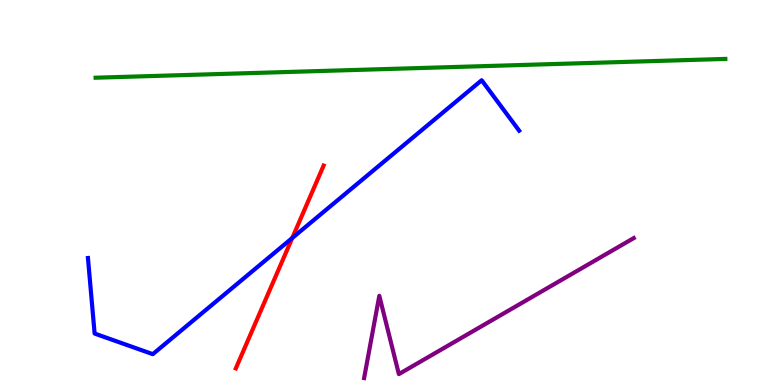[{'lines': ['blue', 'red'], 'intersections': [{'x': 3.77, 'y': 3.82}]}, {'lines': ['green', 'red'], 'intersections': []}, {'lines': ['purple', 'red'], 'intersections': []}, {'lines': ['blue', 'green'], 'intersections': []}, {'lines': ['blue', 'purple'], 'intersections': []}, {'lines': ['green', 'purple'], 'intersections': []}]